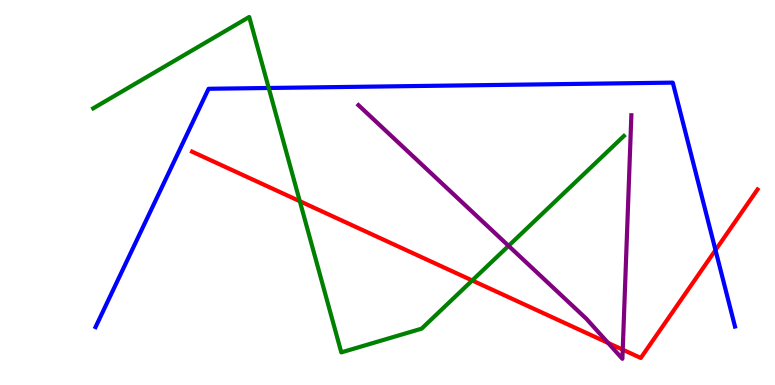[{'lines': ['blue', 'red'], 'intersections': [{'x': 9.23, 'y': 3.5}]}, {'lines': ['green', 'red'], 'intersections': [{'x': 3.87, 'y': 4.77}, {'x': 6.09, 'y': 2.72}]}, {'lines': ['purple', 'red'], 'intersections': [{'x': 7.85, 'y': 1.09}, {'x': 8.04, 'y': 0.918}]}, {'lines': ['blue', 'green'], 'intersections': [{'x': 3.47, 'y': 7.71}]}, {'lines': ['blue', 'purple'], 'intersections': []}, {'lines': ['green', 'purple'], 'intersections': [{'x': 6.56, 'y': 3.61}]}]